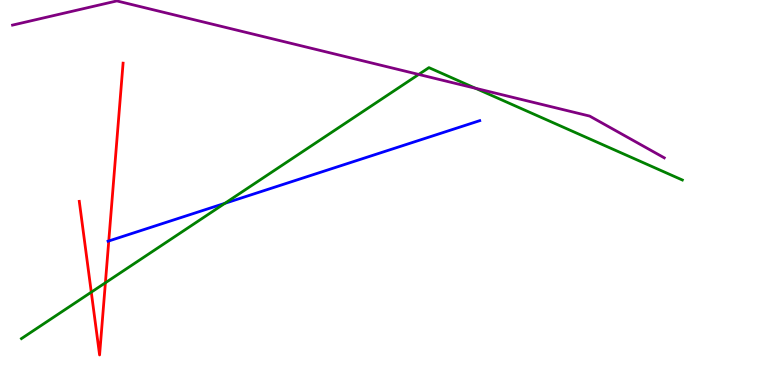[{'lines': ['blue', 'red'], 'intersections': [{'x': 1.4, 'y': 3.74}]}, {'lines': ['green', 'red'], 'intersections': [{'x': 1.18, 'y': 2.41}, {'x': 1.36, 'y': 2.66}]}, {'lines': ['purple', 'red'], 'intersections': []}, {'lines': ['blue', 'green'], 'intersections': [{'x': 2.9, 'y': 4.72}]}, {'lines': ['blue', 'purple'], 'intersections': []}, {'lines': ['green', 'purple'], 'intersections': [{'x': 5.4, 'y': 8.07}, {'x': 6.14, 'y': 7.71}]}]